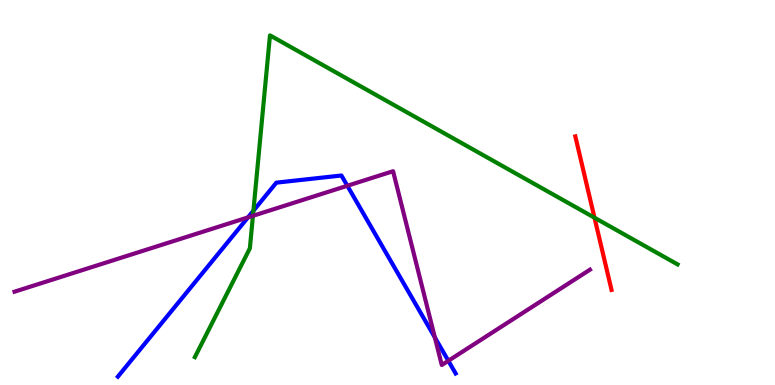[{'lines': ['blue', 'red'], 'intersections': []}, {'lines': ['green', 'red'], 'intersections': [{'x': 7.67, 'y': 4.35}]}, {'lines': ['purple', 'red'], 'intersections': []}, {'lines': ['blue', 'green'], 'intersections': [{'x': 3.27, 'y': 4.53}]}, {'lines': ['blue', 'purple'], 'intersections': [{'x': 3.2, 'y': 4.35}, {'x': 4.48, 'y': 5.17}, {'x': 5.61, 'y': 1.24}, {'x': 5.78, 'y': 0.629}]}, {'lines': ['green', 'purple'], 'intersections': [{'x': 3.26, 'y': 4.39}]}]